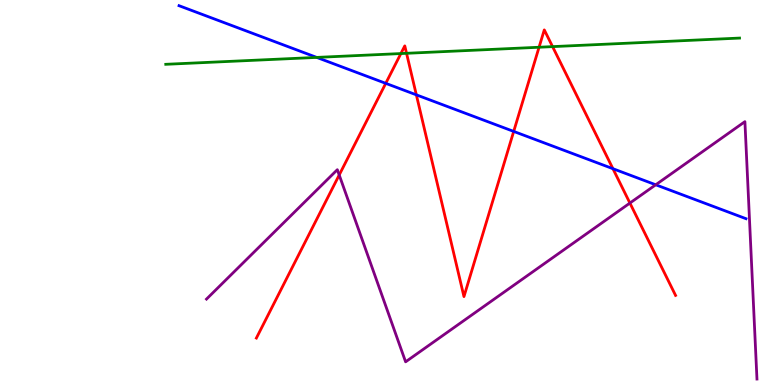[{'lines': ['blue', 'red'], 'intersections': [{'x': 4.98, 'y': 7.84}, {'x': 5.37, 'y': 7.54}, {'x': 6.63, 'y': 6.59}, {'x': 7.91, 'y': 5.62}]}, {'lines': ['green', 'red'], 'intersections': [{'x': 5.17, 'y': 8.61}, {'x': 5.25, 'y': 8.62}, {'x': 6.96, 'y': 8.77}, {'x': 7.13, 'y': 8.79}]}, {'lines': ['purple', 'red'], 'intersections': [{'x': 4.38, 'y': 5.45}, {'x': 8.13, 'y': 4.73}]}, {'lines': ['blue', 'green'], 'intersections': [{'x': 4.09, 'y': 8.51}]}, {'lines': ['blue', 'purple'], 'intersections': [{'x': 8.46, 'y': 5.2}]}, {'lines': ['green', 'purple'], 'intersections': []}]